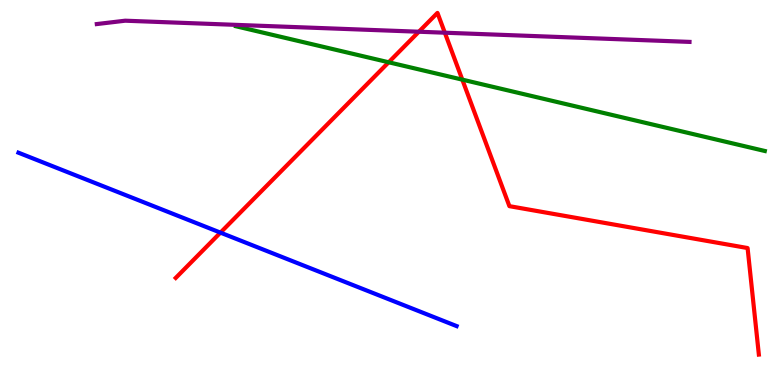[{'lines': ['blue', 'red'], 'intersections': [{'x': 2.84, 'y': 3.96}]}, {'lines': ['green', 'red'], 'intersections': [{'x': 5.02, 'y': 8.38}, {'x': 5.97, 'y': 7.93}]}, {'lines': ['purple', 'red'], 'intersections': [{'x': 5.4, 'y': 9.18}, {'x': 5.74, 'y': 9.15}]}, {'lines': ['blue', 'green'], 'intersections': []}, {'lines': ['blue', 'purple'], 'intersections': []}, {'lines': ['green', 'purple'], 'intersections': []}]